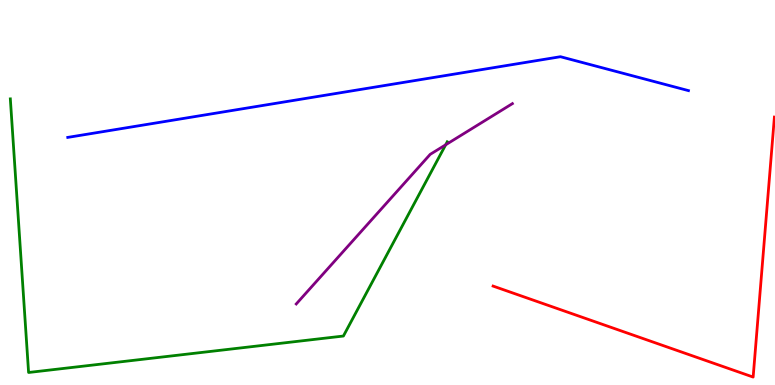[{'lines': ['blue', 'red'], 'intersections': []}, {'lines': ['green', 'red'], 'intersections': []}, {'lines': ['purple', 'red'], 'intersections': []}, {'lines': ['blue', 'green'], 'intersections': []}, {'lines': ['blue', 'purple'], 'intersections': []}, {'lines': ['green', 'purple'], 'intersections': [{'x': 5.75, 'y': 6.24}]}]